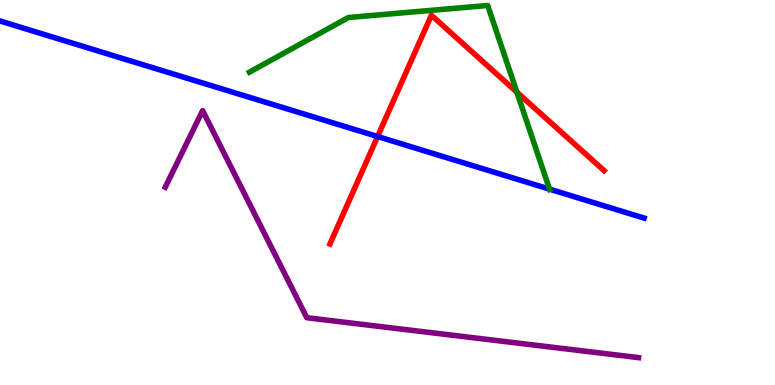[{'lines': ['blue', 'red'], 'intersections': [{'x': 4.87, 'y': 6.45}]}, {'lines': ['green', 'red'], 'intersections': [{'x': 6.67, 'y': 7.61}]}, {'lines': ['purple', 'red'], 'intersections': []}, {'lines': ['blue', 'green'], 'intersections': [{'x': 7.09, 'y': 5.09}]}, {'lines': ['blue', 'purple'], 'intersections': []}, {'lines': ['green', 'purple'], 'intersections': []}]